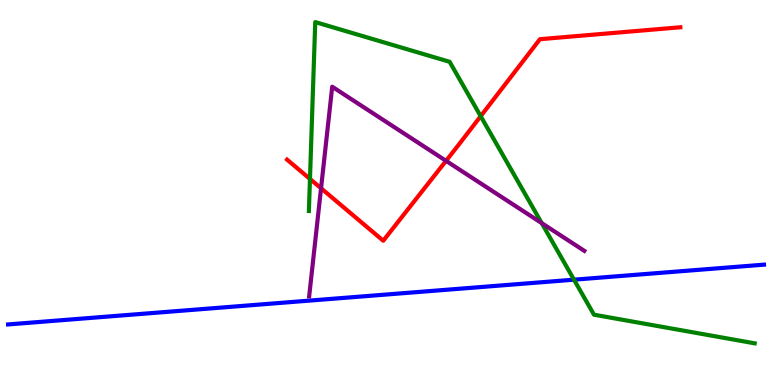[{'lines': ['blue', 'red'], 'intersections': []}, {'lines': ['green', 'red'], 'intersections': [{'x': 4.0, 'y': 5.35}, {'x': 6.2, 'y': 6.98}]}, {'lines': ['purple', 'red'], 'intersections': [{'x': 4.14, 'y': 5.11}, {'x': 5.76, 'y': 5.82}]}, {'lines': ['blue', 'green'], 'intersections': [{'x': 7.41, 'y': 2.74}]}, {'lines': ['blue', 'purple'], 'intersections': []}, {'lines': ['green', 'purple'], 'intersections': [{'x': 6.99, 'y': 4.21}]}]